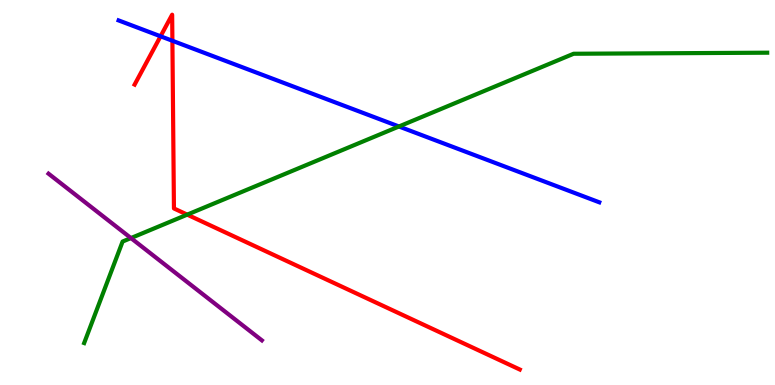[{'lines': ['blue', 'red'], 'intersections': [{'x': 2.07, 'y': 9.06}, {'x': 2.22, 'y': 8.94}]}, {'lines': ['green', 'red'], 'intersections': [{'x': 2.42, 'y': 4.43}]}, {'lines': ['purple', 'red'], 'intersections': []}, {'lines': ['blue', 'green'], 'intersections': [{'x': 5.15, 'y': 6.71}]}, {'lines': ['blue', 'purple'], 'intersections': []}, {'lines': ['green', 'purple'], 'intersections': [{'x': 1.69, 'y': 3.82}]}]